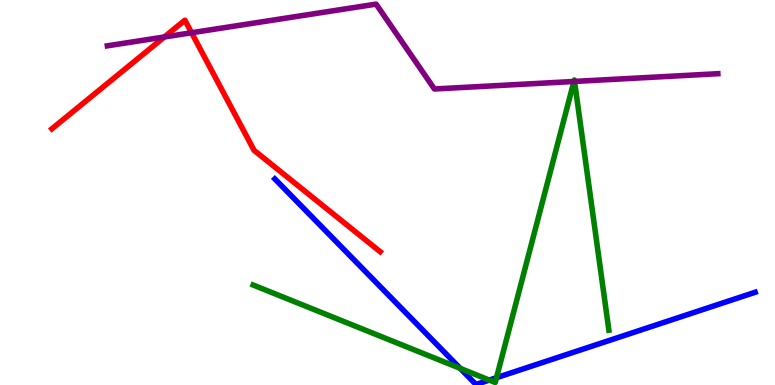[{'lines': ['blue', 'red'], 'intersections': []}, {'lines': ['green', 'red'], 'intersections': []}, {'lines': ['purple', 'red'], 'intersections': [{'x': 2.12, 'y': 9.04}, {'x': 2.47, 'y': 9.15}]}, {'lines': ['blue', 'green'], 'intersections': [{'x': 5.94, 'y': 0.432}, {'x': 6.31, 'y': 0.128}, {'x': 6.41, 'y': 0.19}]}, {'lines': ['blue', 'purple'], 'intersections': []}, {'lines': ['green', 'purple'], 'intersections': [{'x': 7.41, 'y': 7.88}, {'x': 7.41, 'y': 7.88}]}]